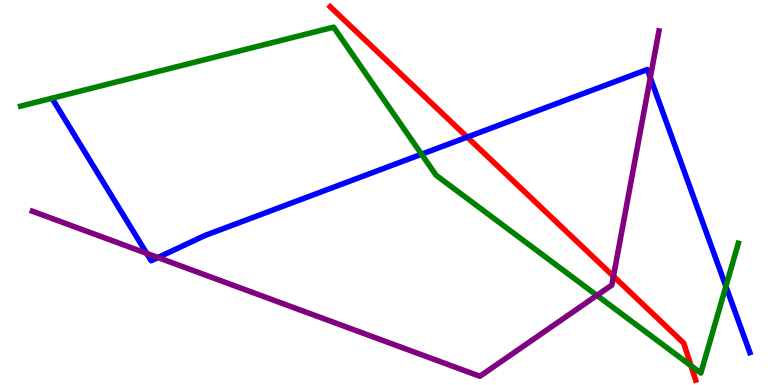[{'lines': ['blue', 'red'], 'intersections': [{'x': 6.03, 'y': 6.44}]}, {'lines': ['green', 'red'], 'intersections': [{'x': 8.92, 'y': 0.501}]}, {'lines': ['purple', 'red'], 'intersections': [{'x': 7.92, 'y': 2.82}]}, {'lines': ['blue', 'green'], 'intersections': [{'x': 5.44, 'y': 5.99}, {'x': 9.37, 'y': 2.56}]}, {'lines': ['blue', 'purple'], 'intersections': [{'x': 1.89, 'y': 3.42}, {'x': 2.04, 'y': 3.31}, {'x': 8.39, 'y': 7.98}]}, {'lines': ['green', 'purple'], 'intersections': [{'x': 7.7, 'y': 2.33}]}]